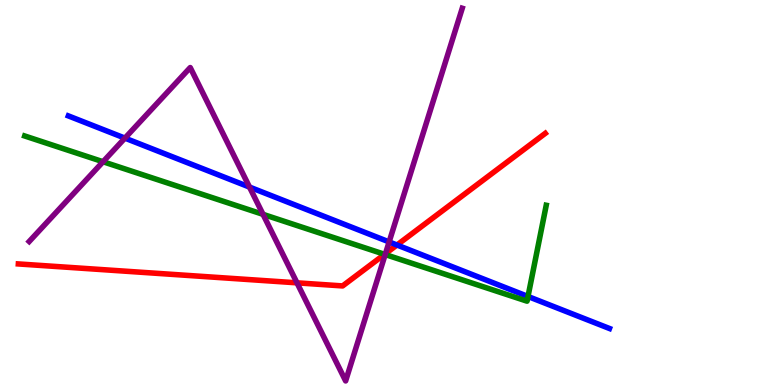[{'lines': ['blue', 'red'], 'intersections': [{'x': 5.12, 'y': 3.64}]}, {'lines': ['green', 'red'], 'intersections': [{'x': 4.96, 'y': 3.39}]}, {'lines': ['purple', 'red'], 'intersections': [{'x': 3.83, 'y': 2.65}, {'x': 4.97, 'y': 3.41}]}, {'lines': ['blue', 'green'], 'intersections': [{'x': 6.81, 'y': 2.3}]}, {'lines': ['blue', 'purple'], 'intersections': [{'x': 1.61, 'y': 6.41}, {'x': 3.22, 'y': 5.14}, {'x': 5.02, 'y': 3.72}]}, {'lines': ['green', 'purple'], 'intersections': [{'x': 1.33, 'y': 5.8}, {'x': 3.39, 'y': 4.43}, {'x': 4.97, 'y': 3.39}]}]